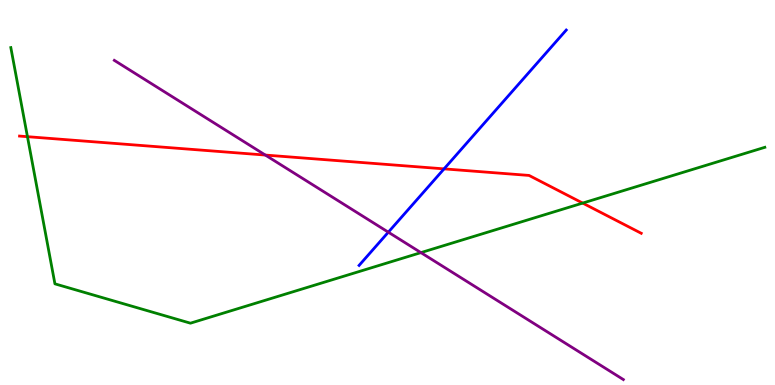[{'lines': ['blue', 'red'], 'intersections': [{'x': 5.73, 'y': 5.61}]}, {'lines': ['green', 'red'], 'intersections': [{'x': 0.354, 'y': 6.45}, {'x': 7.52, 'y': 4.73}]}, {'lines': ['purple', 'red'], 'intersections': [{'x': 3.42, 'y': 5.97}]}, {'lines': ['blue', 'green'], 'intersections': []}, {'lines': ['blue', 'purple'], 'intersections': [{'x': 5.01, 'y': 3.97}]}, {'lines': ['green', 'purple'], 'intersections': [{'x': 5.43, 'y': 3.44}]}]